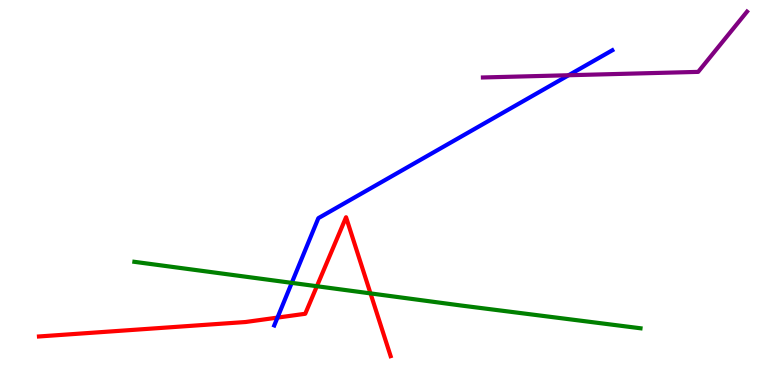[{'lines': ['blue', 'red'], 'intersections': [{'x': 3.58, 'y': 1.75}]}, {'lines': ['green', 'red'], 'intersections': [{'x': 4.09, 'y': 2.57}, {'x': 4.78, 'y': 2.38}]}, {'lines': ['purple', 'red'], 'intersections': []}, {'lines': ['blue', 'green'], 'intersections': [{'x': 3.76, 'y': 2.65}]}, {'lines': ['blue', 'purple'], 'intersections': [{'x': 7.34, 'y': 8.05}]}, {'lines': ['green', 'purple'], 'intersections': []}]